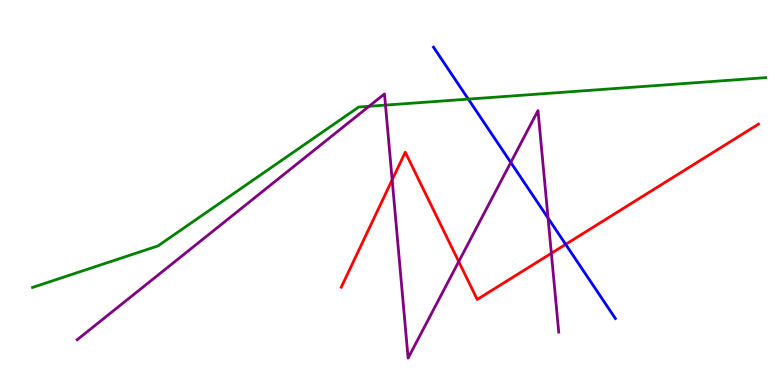[{'lines': ['blue', 'red'], 'intersections': [{'x': 7.3, 'y': 3.65}]}, {'lines': ['green', 'red'], 'intersections': []}, {'lines': ['purple', 'red'], 'intersections': [{'x': 5.06, 'y': 5.33}, {'x': 5.92, 'y': 3.21}, {'x': 7.11, 'y': 3.42}]}, {'lines': ['blue', 'green'], 'intersections': [{'x': 6.04, 'y': 7.43}]}, {'lines': ['blue', 'purple'], 'intersections': [{'x': 6.59, 'y': 5.78}, {'x': 7.07, 'y': 4.34}]}, {'lines': ['green', 'purple'], 'intersections': [{'x': 4.76, 'y': 7.24}, {'x': 4.97, 'y': 7.27}]}]